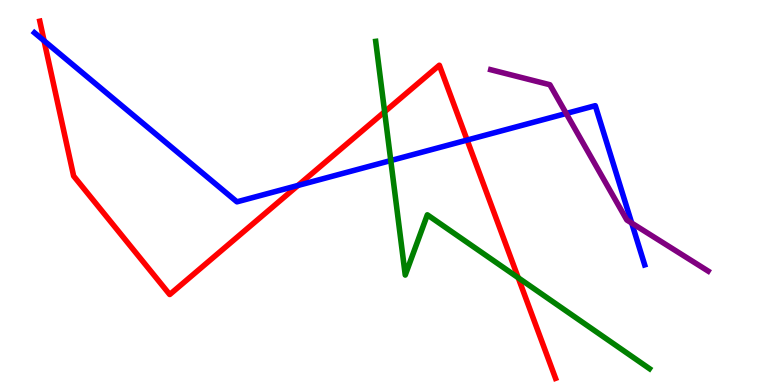[{'lines': ['blue', 'red'], 'intersections': [{'x': 0.569, 'y': 8.94}, {'x': 3.84, 'y': 5.18}, {'x': 6.03, 'y': 6.36}]}, {'lines': ['green', 'red'], 'intersections': [{'x': 4.96, 'y': 7.1}, {'x': 6.69, 'y': 2.79}]}, {'lines': ['purple', 'red'], 'intersections': []}, {'lines': ['blue', 'green'], 'intersections': [{'x': 5.04, 'y': 5.83}]}, {'lines': ['blue', 'purple'], 'intersections': [{'x': 7.31, 'y': 7.05}, {'x': 8.15, 'y': 4.21}]}, {'lines': ['green', 'purple'], 'intersections': []}]